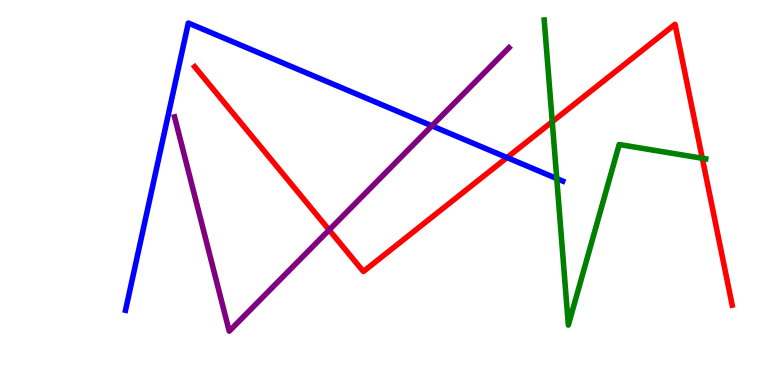[{'lines': ['blue', 'red'], 'intersections': [{'x': 6.54, 'y': 5.91}]}, {'lines': ['green', 'red'], 'intersections': [{'x': 7.13, 'y': 6.84}, {'x': 9.06, 'y': 5.89}]}, {'lines': ['purple', 'red'], 'intersections': [{'x': 4.25, 'y': 4.03}]}, {'lines': ['blue', 'green'], 'intersections': [{'x': 7.18, 'y': 5.36}]}, {'lines': ['blue', 'purple'], 'intersections': [{'x': 5.57, 'y': 6.73}]}, {'lines': ['green', 'purple'], 'intersections': []}]